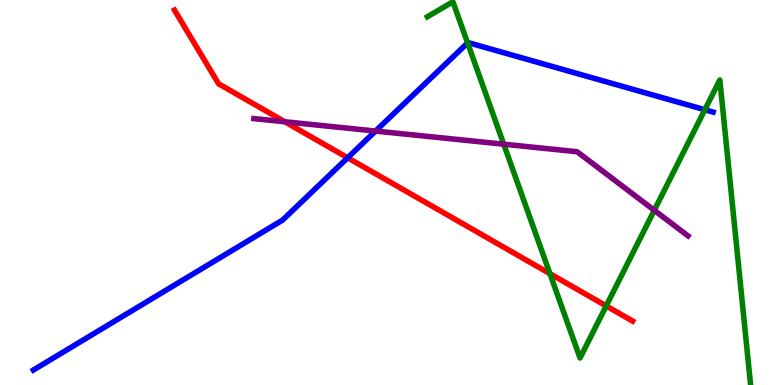[{'lines': ['blue', 'red'], 'intersections': [{'x': 4.49, 'y': 5.9}]}, {'lines': ['green', 'red'], 'intersections': [{'x': 7.1, 'y': 2.89}, {'x': 7.82, 'y': 2.05}]}, {'lines': ['purple', 'red'], 'intersections': [{'x': 3.68, 'y': 6.84}]}, {'lines': ['blue', 'green'], 'intersections': [{'x': 6.03, 'y': 8.88}, {'x': 9.09, 'y': 7.15}]}, {'lines': ['blue', 'purple'], 'intersections': [{'x': 4.85, 'y': 6.6}]}, {'lines': ['green', 'purple'], 'intersections': [{'x': 6.5, 'y': 6.25}, {'x': 8.44, 'y': 4.54}]}]